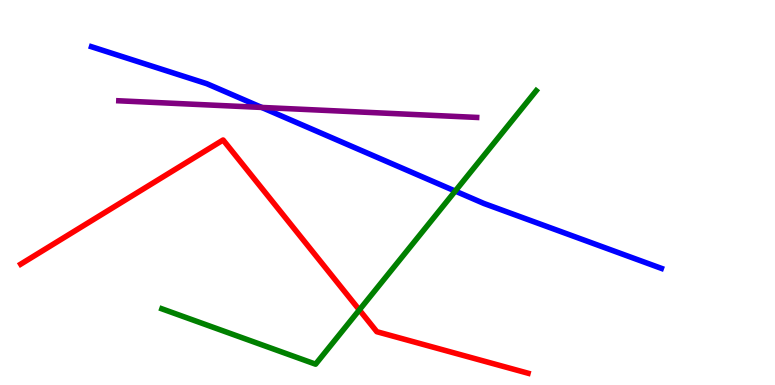[{'lines': ['blue', 'red'], 'intersections': []}, {'lines': ['green', 'red'], 'intersections': [{'x': 4.64, 'y': 1.95}]}, {'lines': ['purple', 'red'], 'intersections': []}, {'lines': ['blue', 'green'], 'intersections': [{'x': 5.87, 'y': 5.04}]}, {'lines': ['blue', 'purple'], 'intersections': [{'x': 3.38, 'y': 7.21}]}, {'lines': ['green', 'purple'], 'intersections': []}]